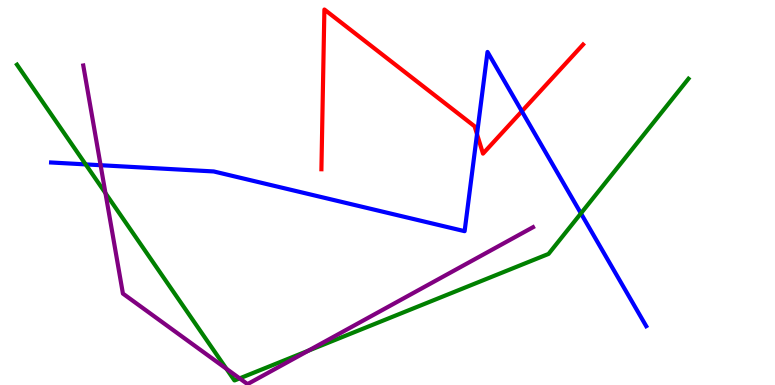[{'lines': ['blue', 'red'], 'intersections': [{'x': 6.15, 'y': 6.52}, {'x': 6.73, 'y': 7.11}]}, {'lines': ['green', 'red'], 'intersections': []}, {'lines': ['purple', 'red'], 'intersections': []}, {'lines': ['blue', 'green'], 'intersections': [{'x': 1.11, 'y': 5.73}, {'x': 7.5, 'y': 4.46}]}, {'lines': ['blue', 'purple'], 'intersections': [{'x': 1.3, 'y': 5.71}]}, {'lines': ['green', 'purple'], 'intersections': [{'x': 1.36, 'y': 4.98}, {'x': 2.92, 'y': 0.421}, {'x': 3.09, 'y': 0.172}, {'x': 3.98, 'y': 0.89}]}]